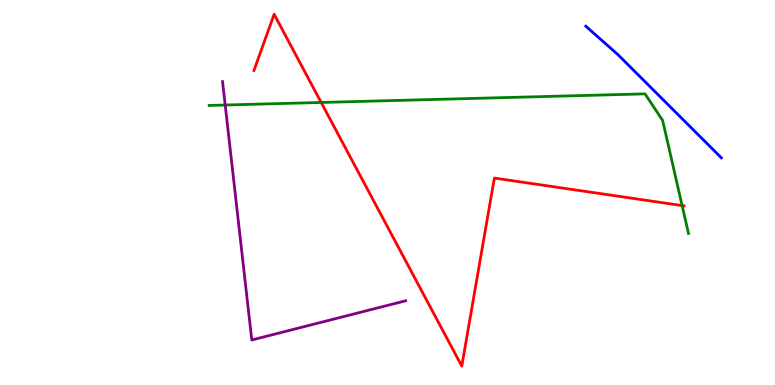[{'lines': ['blue', 'red'], 'intersections': []}, {'lines': ['green', 'red'], 'intersections': [{'x': 4.14, 'y': 7.34}, {'x': 8.8, 'y': 4.66}]}, {'lines': ['purple', 'red'], 'intersections': []}, {'lines': ['blue', 'green'], 'intersections': []}, {'lines': ['blue', 'purple'], 'intersections': []}, {'lines': ['green', 'purple'], 'intersections': [{'x': 2.91, 'y': 7.27}]}]